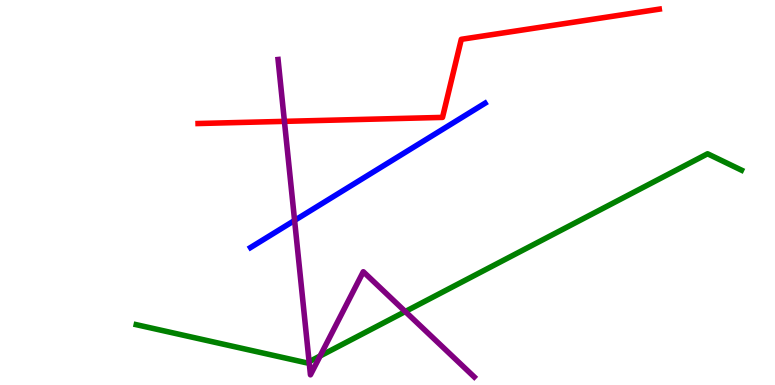[{'lines': ['blue', 'red'], 'intersections': []}, {'lines': ['green', 'red'], 'intersections': []}, {'lines': ['purple', 'red'], 'intersections': [{'x': 3.67, 'y': 6.85}]}, {'lines': ['blue', 'green'], 'intersections': []}, {'lines': ['blue', 'purple'], 'intersections': [{'x': 3.8, 'y': 4.27}]}, {'lines': ['green', 'purple'], 'intersections': [{'x': 3.99, 'y': 0.604}, {'x': 4.13, 'y': 0.754}, {'x': 5.23, 'y': 1.91}]}]